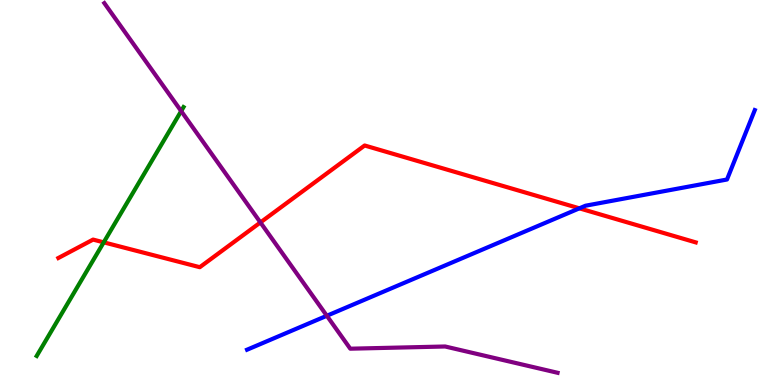[{'lines': ['blue', 'red'], 'intersections': [{'x': 7.48, 'y': 4.59}]}, {'lines': ['green', 'red'], 'intersections': [{'x': 1.34, 'y': 3.71}]}, {'lines': ['purple', 'red'], 'intersections': [{'x': 3.36, 'y': 4.22}]}, {'lines': ['blue', 'green'], 'intersections': []}, {'lines': ['blue', 'purple'], 'intersections': [{'x': 4.22, 'y': 1.8}]}, {'lines': ['green', 'purple'], 'intersections': [{'x': 2.34, 'y': 7.11}]}]